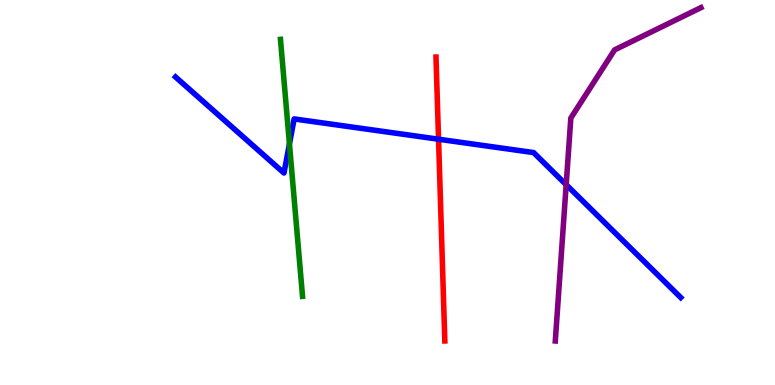[{'lines': ['blue', 'red'], 'intersections': [{'x': 5.66, 'y': 6.38}]}, {'lines': ['green', 'red'], 'intersections': []}, {'lines': ['purple', 'red'], 'intersections': []}, {'lines': ['blue', 'green'], 'intersections': [{'x': 3.73, 'y': 6.26}]}, {'lines': ['blue', 'purple'], 'intersections': [{'x': 7.31, 'y': 5.2}]}, {'lines': ['green', 'purple'], 'intersections': []}]